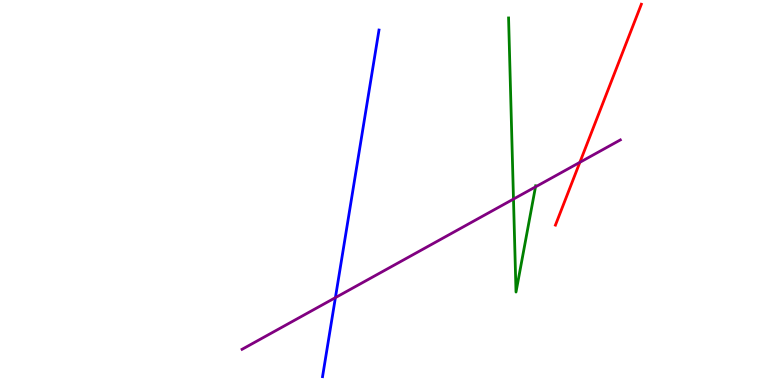[{'lines': ['blue', 'red'], 'intersections': []}, {'lines': ['green', 'red'], 'intersections': []}, {'lines': ['purple', 'red'], 'intersections': [{'x': 7.48, 'y': 5.78}]}, {'lines': ['blue', 'green'], 'intersections': []}, {'lines': ['blue', 'purple'], 'intersections': [{'x': 4.33, 'y': 2.27}]}, {'lines': ['green', 'purple'], 'intersections': [{'x': 6.63, 'y': 4.83}, {'x': 6.91, 'y': 5.15}]}]